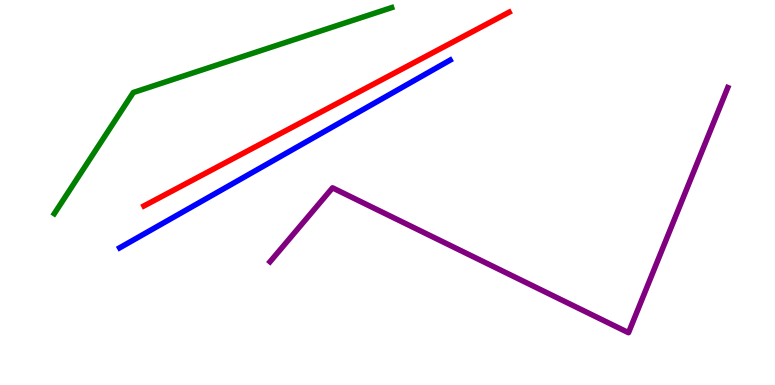[{'lines': ['blue', 'red'], 'intersections': []}, {'lines': ['green', 'red'], 'intersections': []}, {'lines': ['purple', 'red'], 'intersections': []}, {'lines': ['blue', 'green'], 'intersections': []}, {'lines': ['blue', 'purple'], 'intersections': []}, {'lines': ['green', 'purple'], 'intersections': []}]